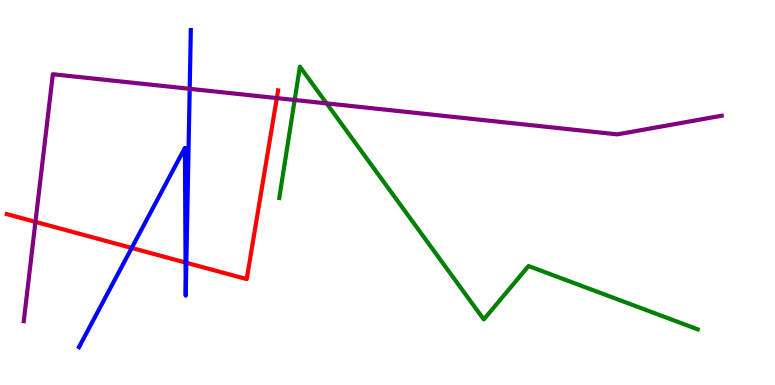[{'lines': ['blue', 'red'], 'intersections': [{'x': 1.7, 'y': 3.56}, {'x': 2.39, 'y': 3.18}, {'x': 2.4, 'y': 3.18}]}, {'lines': ['green', 'red'], 'intersections': []}, {'lines': ['purple', 'red'], 'intersections': [{'x': 0.457, 'y': 4.24}, {'x': 3.57, 'y': 7.45}]}, {'lines': ['blue', 'green'], 'intersections': []}, {'lines': ['blue', 'purple'], 'intersections': [{'x': 2.45, 'y': 7.69}]}, {'lines': ['green', 'purple'], 'intersections': [{'x': 3.8, 'y': 7.4}, {'x': 4.21, 'y': 7.31}]}]